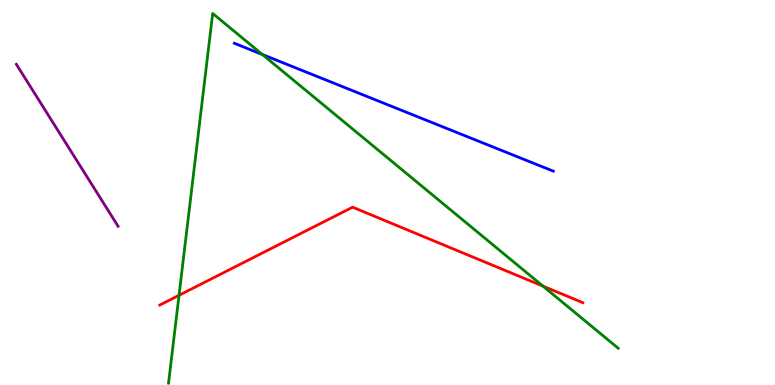[{'lines': ['blue', 'red'], 'intersections': []}, {'lines': ['green', 'red'], 'intersections': [{'x': 2.31, 'y': 2.33}, {'x': 7.01, 'y': 2.57}]}, {'lines': ['purple', 'red'], 'intersections': []}, {'lines': ['blue', 'green'], 'intersections': [{'x': 3.39, 'y': 8.58}]}, {'lines': ['blue', 'purple'], 'intersections': []}, {'lines': ['green', 'purple'], 'intersections': []}]